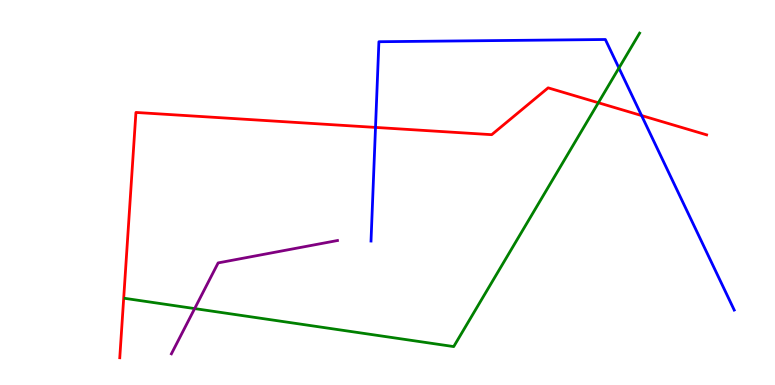[{'lines': ['blue', 'red'], 'intersections': [{'x': 4.85, 'y': 6.69}, {'x': 8.28, 'y': 7.0}]}, {'lines': ['green', 'red'], 'intersections': [{'x': 7.72, 'y': 7.33}]}, {'lines': ['purple', 'red'], 'intersections': []}, {'lines': ['blue', 'green'], 'intersections': [{'x': 7.99, 'y': 8.23}]}, {'lines': ['blue', 'purple'], 'intersections': []}, {'lines': ['green', 'purple'], 'intersections': [{'x': 2.51, 'y': 1.98}]}]